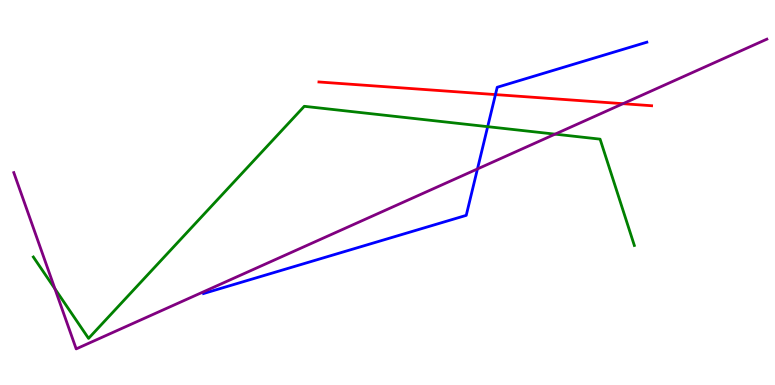[{'lines': ['blue', 'red'], 'intersections': [{'x': 6.39, 'y': 7.54}]}, {'lines': ['green', 'red'], 'intersections': []}, {'lines': ['purple', 'red'], 'intersections': [{'x': 8.04, 'y': 7.31}]}, {'lines': ['blue', 'green'], 'intersections': [{'x': 6.29, 'y': 6.71}]}, {'lines': ['blue', 'purple'], 'intersections': [{'x': 6.16, 'y': 5.61}]}, {'lines': ['green', 'purple'], 'intersections': [{'x': 0.709, 'y': 2.5}, {'x': 7.16, 'y': 6.52}]}]